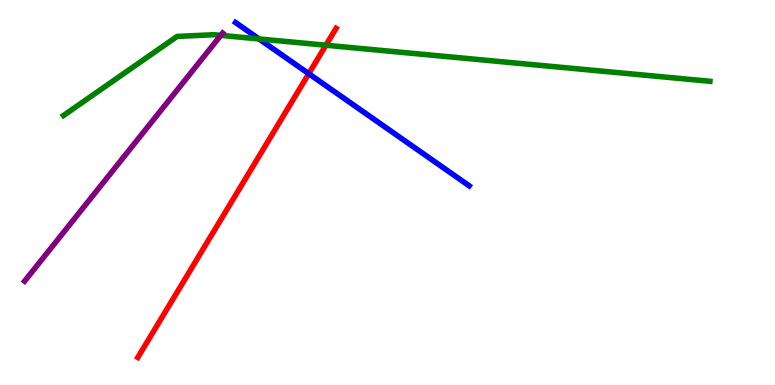[{'lines': ['blue', 'red'], 'intersections': [{'x': 3.98, 'y': 8.09}]}, {'lines': ['green', 'red'], 'intersections': [{'x': 4.21, 'y': 8.83}]}, {'lines': ['purple', 'red'], 'intersections': []}, {'lines': ['blue', 'green'], 'intersections': [{'x': 3.34, 'y': 8.99}]}, {'lines': ['blue', 'purple'], 'intersections': []}, {'lines': ['green', 'purple'], 'intersections': [{'x': 2.85, 'y': 9.08}]}]